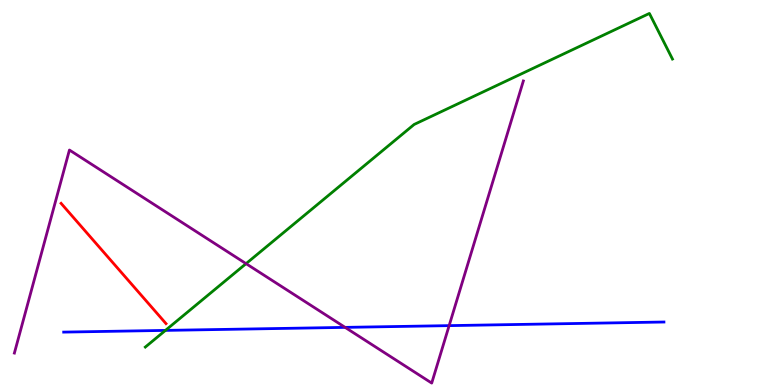[{'lines': ['blue', 'red'], 'intersections': []}, {'lines': ['green', 'red'], 'intersections': []}, {'lines': ['purple', 'red'], 'intersections': []}, {'lines': ['blue', 'green'], 'intersections': [{'x': 2.13, 'y': 1.42}]}, {'lines': ['blue', 'purple'], 'intersections': [{'x': 4.45, 'y': 1.5}, {'x': 5.8, 'y': 1.54}]}, {'lines': ['green', 'purple'], 'intersections': [{'x': 3.17, 'y': 3.15}]}]